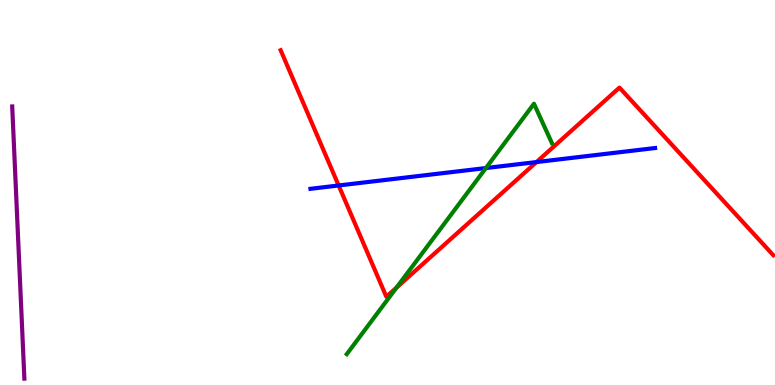[{'lines': ['blue', 'red'], 'intersections': [{'x': 4.37, 'y': 5.18}, {'x': 6.92, 'y': 5.79}]}, {'lines': ['green', 'red'], 'intersections': [{'x': 5.12, 'y': 2.53}]}, {'lines': ['purple', 'red'], 'intersections': []}, {'lines': ['blue', 'green'], 'intersections': [{'x': 6.27, 'y': 5.63}]}, {'lines': ['blue', 'purple'], 'intersections': []}, {'lines': ['green', 'purple'], 'intersections': []}]